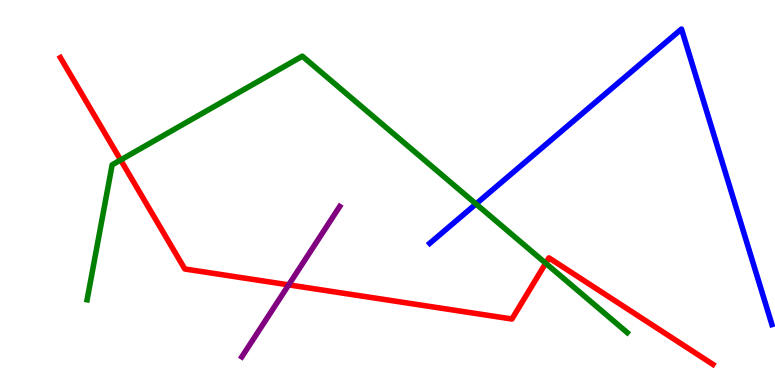[{'lines': ['blue', 'red'], 'intersections': []}, {'lines': ['green', 'red'], 'intersections': [{'x': 1.56, 'y': 5.84}, {'x': 7.04, 'y': 3.16}]}, {'lines': ['purple', 'red'], 'intersections': [{'x': 3.72, 'y': 2.6}]}, {'lines': ['blue', 'green'], 'intersections': [{'x': 6.14, 'y': 4.7}]}, {'lines': ['blue', 'purple'], 'intersections': []}, {'lines': ['green', 'purple'], 'intersections': []}]